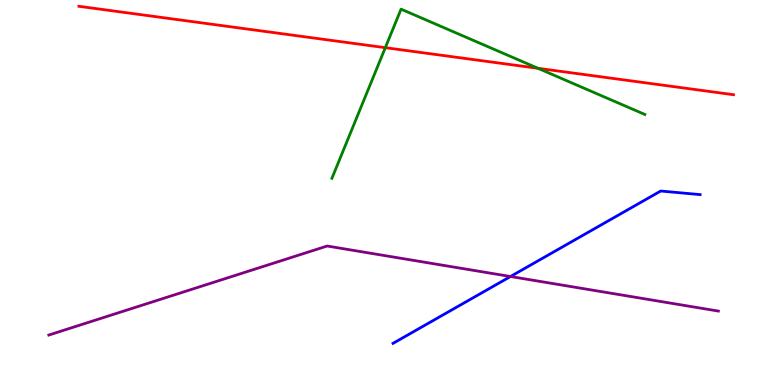[{'lines': ['blue', 'red'], 'intersections': []}, {'lines': ['green', 'red'], 'intersections': [{'x': 4.97, 'y': 8.76}, {'x': 6.94, 'y': 8.23}]}, {'lines': ['purple', 'red'], 'intersections': []}, {'lines': ['blue', 'green'], 'intersections': []}, {'lines': ['blue', 'purple'], 'intersections': [{'x': 6.59, 'y': 2.82}]}, {'lines': ['green', 'purple'], 'intersections': []}]